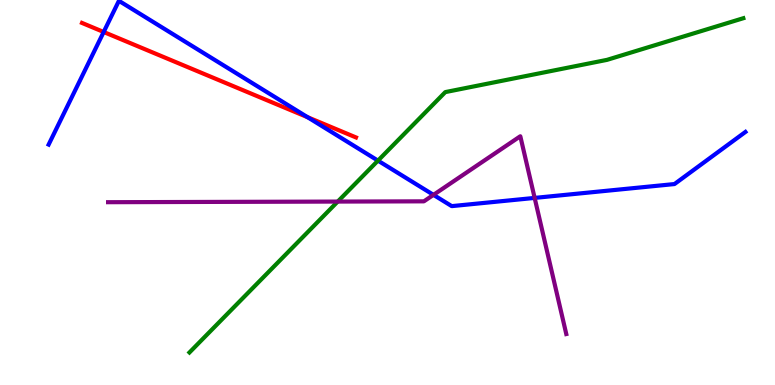[{'lines': ['blue', 'red'], 'intersections': [{'x': 1.34, 'y': 9.17}, {'x': 3.97, 'y': 6.96}]}, {'lines': ['green', 'red'], 'intersections': []}, {'lines': ['purple', 'red'], 'intersections': []}, {'lines': ['blue', 'green'], 'intersections': [{'x': 4.88, 'y': 5.83}]}, {'lines': ['blue', 'purple'], 'intersections': [{'x': 5.59, 'y': 4.94}, {'x': 6.9, 'y': 4.86}]}, {'lines': ['green', 'purple'], 'intersections': [{'x': 4.36, 'y': 4.76}]}]